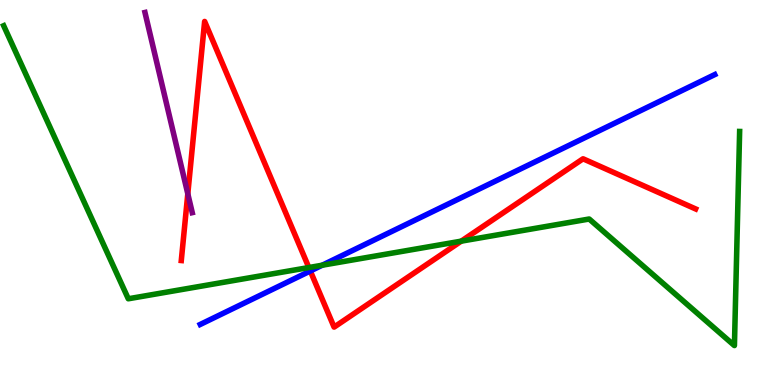[{'lines': ['blue', 'red'], 'intersections': [{'x': 4.0, 'y': 2.96}]}, {'lines': ['green', 'red'], 'intersections': [{'x': 3.99, 'y': 3.05}, {'x': 5.95, 'y': 3.74}]}, {'lines': ['purple', 'red'], 'intersections': [{'x': 2.42, 'y': 4.97}]}, {'lines': ['blue', 'green'], 'intersections': [{'x': 4.16, 'y': 3.11}]}, {'lines': ['blue', 'purple'], 'intersections': []}, {'lines': ['green', 'purple'], 'intersections': []}]